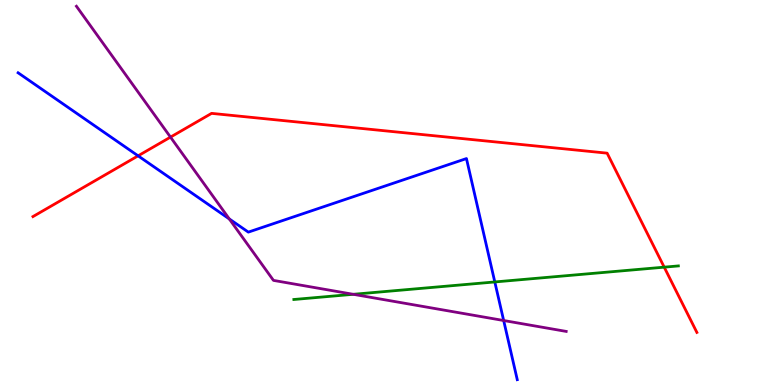[{'lines': ['blue', 'red'], 'intersections': [{'x': 1.78, 'y': 5.95}]}, {'lines': ['green', 'red'], 'intersections': [{'x': 8.57, 'y': 3.06}]}, {'lines': ['purple', 'red'], 'intersections': [{'x': 2.2, 'y': 6.44}]}, {'lines': ['blue', 'green'], 'intersections': [{'x': 6.38, 'y': 2.68}]}, {'lines': ['blue', 'purple'], 'intersections': [{'x': 2.96, 'y': 4.31}, {'x': 6.5, 'y': 1.67}]}, {'lines': ['green', 'purple'], 'intersections': [{'x': 4.56, 'y': 2.36}]}]